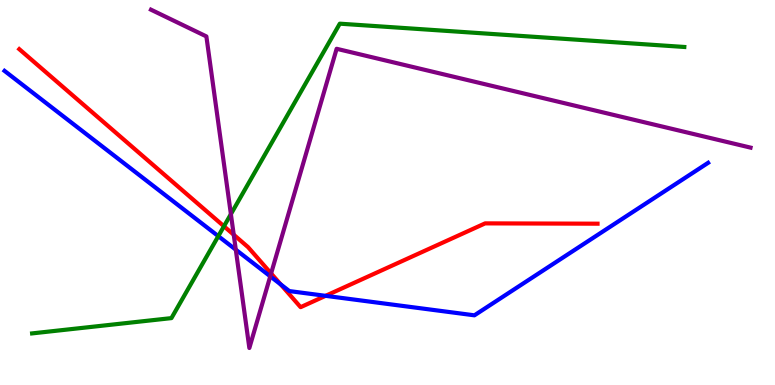[{'lines': ['blue', 'red'], 'intersections': [{'x': 3.62, 'y': 2.61}, {'x': 4.2, 'y': 2.32}]}, {'lines': ['green', 'red'], 'intersections': [{'x': 2.89, 'y': 4.12}]}, {'lines': ['purple', 'red'], 'intersections': [{'x': 3.02, 'y': 3.9}, {'x': 3.5, 'y': 2.9}]}, {'lines': ['blue', 'green'], 'intersections': [{'x': 2.82, 'y': 3.87}]}, {'lines': ['blue', 'purple'], 'intersections': [{'x': 3.04, 'y': 3.51}, {'x': 3.49, 'y': 2.82}]}, {'lines': ['green', 'purple'], 'intersections': [{'x': 2.98, 'y': 4.44}]}]